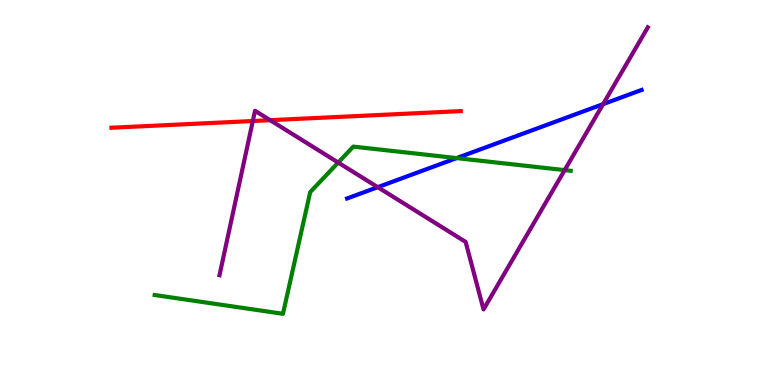[{'lines': ['blue', 'red'], 'intersections': []}, {'lines': ['green', 'red'], 'intersections': []}, {'lines': ['purple', 'red'], 'intersections': [{'x': 3.26, 'y': 6.86}, {'x': 3.49, 'y': 6.88}]}, {'lines': ['blue', 'green'], 'intersections': [{'x': 5.89, 'y': 5.89}]}, {'lines': ['blue', 'purple'], 'intersections': [{'x': 4.87, 'y': 5.14}, {'x': 7.78, 'y': 7.3}]}, {'lines': ['green', 'purple'], 'intersections': [{'x': 4.36, 'y': 5.78}, {'x': 7.29, 'y': 5.58}]}]